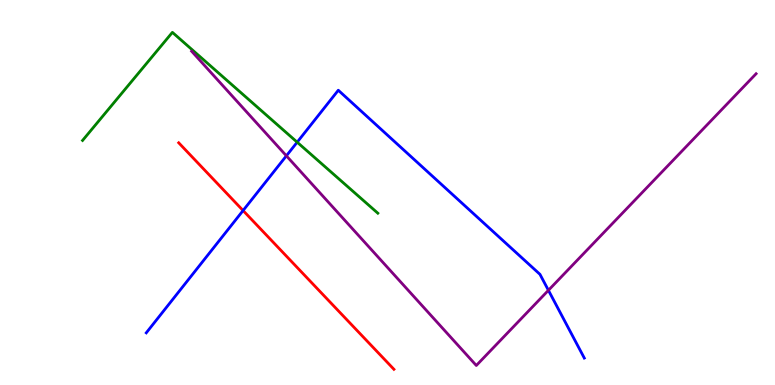[{'lines': ['blue', 'red'], 'intersections': [{'x': 3.14, 'y': 4.53}]}, {'lines': ['green', 'red'], 'intersections': []}, {'lines': ['purple', 'red'], 'intersections': []}, {'lines': ['blue', 'green'], 'intersections': [{'x': 3.83, 'y': 6.31}]}, {'lines': ['blue', 'purple'], 'intersections': [{'x': 3.7, 'y': 5.95}, {'x': 7.08, 'y': 2.46}]}, {'lines': ['green', 'purple'], 'intersections': []}]